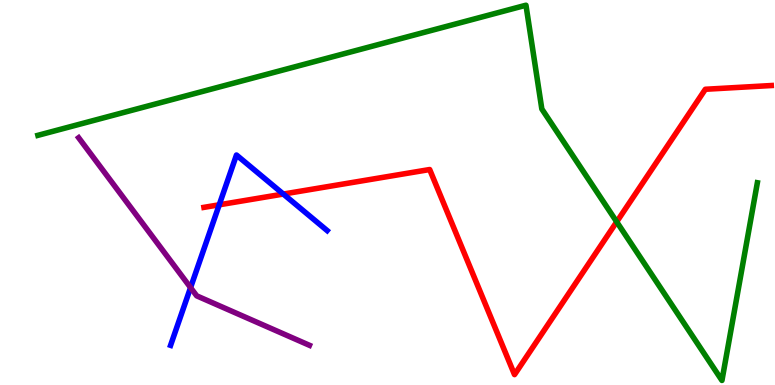[{'lines': ['blue', 'red'], 'intersections': [{'x': 2.83, 'y': 4.68}, {'x': 3.66, 'y': 4.96}]}, {'lines': ['green', 'red'], 'intersections': [{'x': 7.96, 'y': 4.24}]}, {'lines': ['purple', 'red'], 'intersections': []}, {'lines': ['blue', 'green'], 'intersections': []}, {'lines': ['blue', 'purple'], 'intersections': [{'x': 2.46, 'y': 2.53}]}, {'lines': ['green', 'purple'], 'intersections': []}]